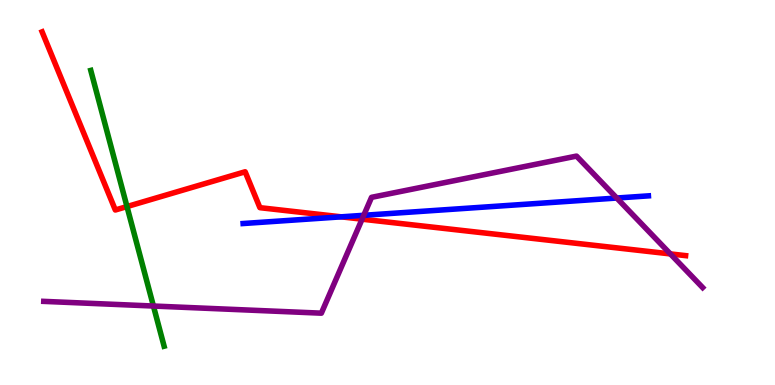[{'lines': ['blue', 'red'], 'intersections': [{'x': 4.4, 'y': 4.37}]}, {'lines': ['green', 'red'], 'intersections': [{'x': 1.64, 'y': 4.63}]}, {'lines': ['purple', 'red'], 'intersections': [{'x': 4.67, 'y': 4.31}, {'x': 8.65, 'y': 3.4}]}, {'lines': ['blue', 'green'], 'intersections': []}, {'lines': ['blue', 'purple'], 'intersections': [{'x': 4.69, 'y': 4.41}, {'x': 7.96, 'y': 4.86}]}, {'lines': ['green', 'purple'], 'intersections': [{'x': 1.98, 'y': 2.05}]}]